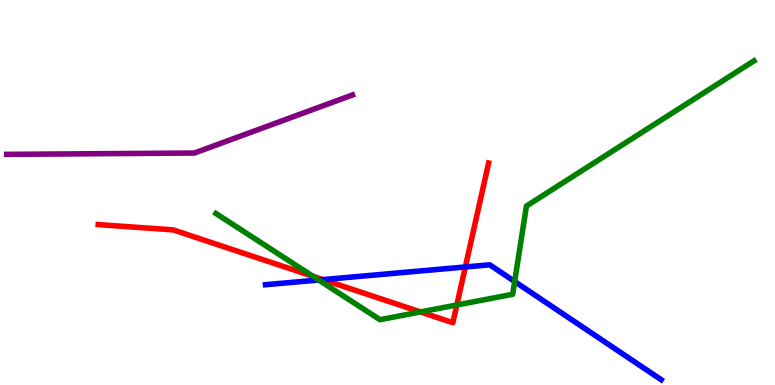[{'lines': ['blue', 'red'], 'intersections': [{'x': 4.17, 'y': 2.74}, {'x': 6.0, 'y': 3.07}]}, {'lines': ['green', 'red'], 'intersections': [{'x': 4.04, 'y': 2.82}, {'x': 5.42, 'y': 1.9}, {'x': 5.89, 'y': 2.08}]}, {'lines': ['purple', 'red'], 'intersections': []}, {'lines': ['blue', 'green'], 'intersections': [{'x': 4.11, 'y': 2.73}, {'x': 6.64, 'y': 2.69}]}, {'lines': ['blue', 'purple'], 'intersections': []}, {'lines': ['green', 'purple'], 'intersections': []}]